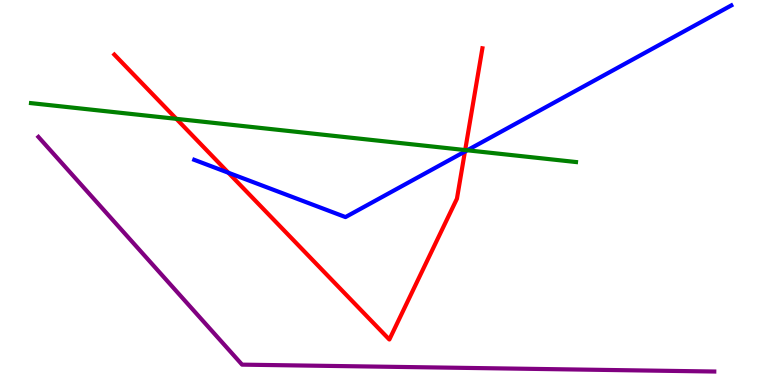[{'lines': ['blue', 'red'], 'intersections': [{'x': 2.95, 'y': 5.51}, {'x': 6.0, 'y': 6.06}]}, {'lines': ['green', 'red'], 'intersections': [{'x': 2.28, 'y': 6.91}, {'x': 6.0, 'y': 6.1}]}, {'lines': ['purple', 'red'], 'intersections': []}, {'lines': ['blue', 'green'], 'intersections': [{'x': 6.03, 'y': 6.1}]}, {'lines': ['blue', 'purple'], 'intersections': []}, {'lines': ['green', 'purple'], 'intersections': []}]